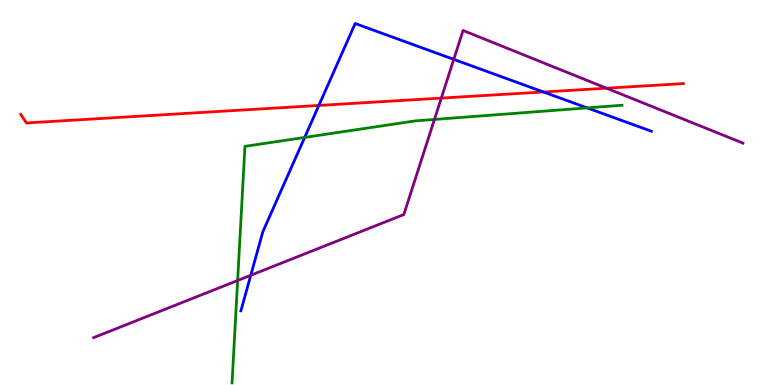[{'lines': ['blue', 'red'], 'intersections': [{'x': 4.11, 'y': 7.26}, {'x': 7.01, 'y': 7.61}]}, {'lines': ['green', 'red'], 'intersections': []}, {'lines': ['purple', 'red'], 'intersections': [{'x': 5.69, 'y': 7.45}, {'x': 7.83, 'y': 7.71}]}, {'lines': ['blue', 'green'], 'intersections': [{'x': 3.93, 'y': 6.43}, {'x': 7.58, 'y': 7.2}]}, {'lines': ['blue', 'purple'], 'intersections': [{'x': 3.24, 'y': 2.85}, {'x': 5.85, 'y': 8.46}]}, {'lines': ['green', 'purple'], 'intersections': [{'x': 3.07, 'y': 2.71}, {'x': 5.61, 'y': 6.9}]}]